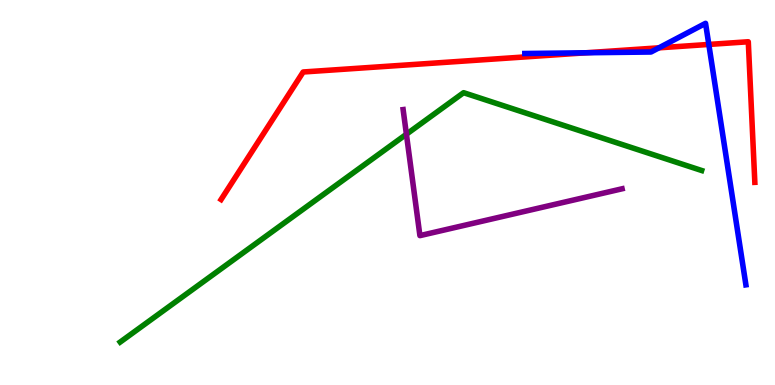[{'lines': ['blue', 'red'], 'intersections': [{'x': 7.56, 'y': 8.63}, {'x': 8.5, 'y': 8.76}, {'x': 9.15, 'y': 8.85}]}, {'lines': ['green', 'red'], 'intersections': []}, {'lines': ['purple', 'red'], 'intersections': []}, {'lines': ['blue', 'green'], 'intersections': []}, {'lines': ['blue', 'purple'], 'intersections': []}, {'lines': ['green', 'purple'], 'intersections': [{'x': 5.24, 'y': 6.51}]}]